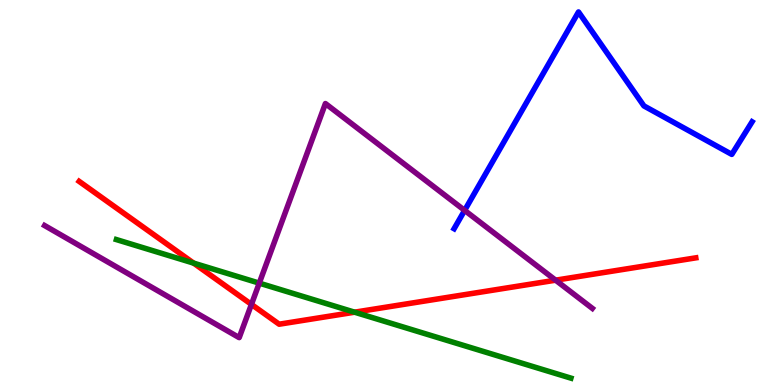[{'lines': ['blue', 'red'], 'intersections': []}, {'lines': ['green', 'red'], 'intersections': [{'x': 2.5, 'y': 3.17}, {'x': 4.58, 'y': 1.89}]}, {'lines': ['purple', 'red'], 'intersections': [{'x': 3.24, 'y': 2.09}, {'x': 7.17, 'y': 2.72}]}, {'lines': ['blue', 'green'], 'intersections': []}, {'lines': ['blue', 'purple'], 'intersections': [{'x': 6.0, 'y': 4.54}]}, {'lines': ['green', 'purple'], 'intersections': [{'x': 3.35, 'y': 2.65}]}]